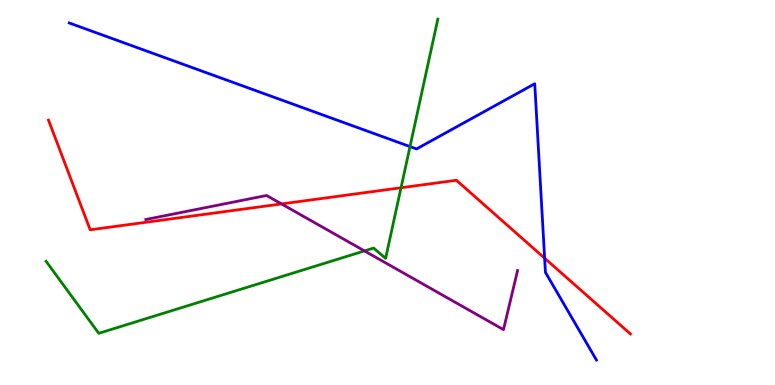[{'lines': ['blue', 'red'], 'intersections': [{'x': 7.03, 'y': 3.29}]}, {'lines': ['green', 'red'], 'intersections': [{'x': 5.17, 'y': 5.12}]}, {'lines': ['purple', 'red'], 'intersections': [{'x': 3.63, 'y': 4.7}]}, {'lines': ['blue', 'green'], 'intersections': [{'x': 5.29, 'y': 6.19}]}, {'lines': ['blue', 'purple'], 'intersections': []}, {'lines': ['green', 'purple'], 'intersections': [{'x': 4.7, 'y': 3.48}]}]